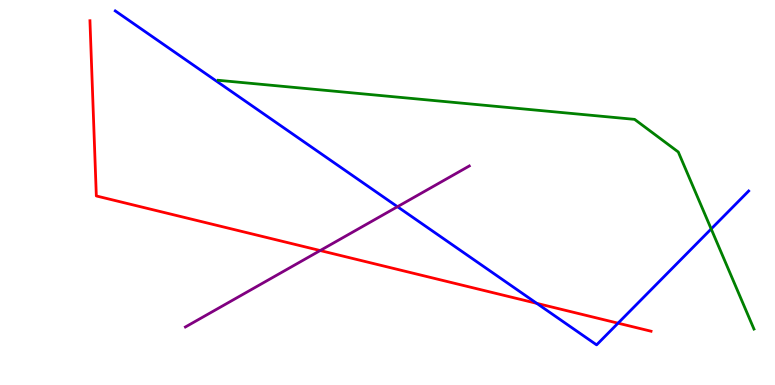[{'lines': ['blue', 'red'], 'intersections': [{'x': 6.93, 'y': 2.12}, {'x': 7.97, 'y': 1.61}]}, {'lines': ['green', 'red'], 'intersections': []}, {'lines': ['purple', 'red'], 'intersections': [{'x': 4.13, 'y': 3.49}]}, {'lines': ['blue', 'green'], 'intersections': [{'x': 9.18, 'y': 4.05}]}, {'lines': ['blue', 'purple'], 'intersections': [{'x': 5.13, 'y': 4.63}]}, {'lines': ['green', 'purple'], 'intersections': []}]